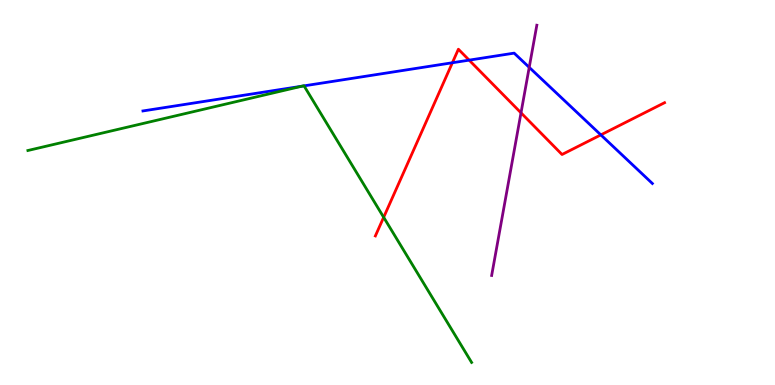[{'lines': ['blue', 'red'], 'intersections': [{'x': 5.84, 'y': 8.37}, {'x': 6.05, 'y': 8.44}, {'x': 7.75, 'y': 6.5}]}, {'lines': ['green', 'red'], 'intersections': [{'x': 4.95, 'y': 4.36}]}, {'lines': ['purple', 'red'], 'intersections': [{'x': 6.72, 'y': 7.07}]}, {'lines': ['blue', 'green'], 'intersections': [{'x': 3.9, 'y': 7.76}, {'x': 3.92, 'y': 7.77}]}, {'lines': ['blue', 'purple'], 'intersections': [{'x': 6.83, 'y': 8.25}]}, {'lines': ['green', 'purple'], 'intersections': []}]